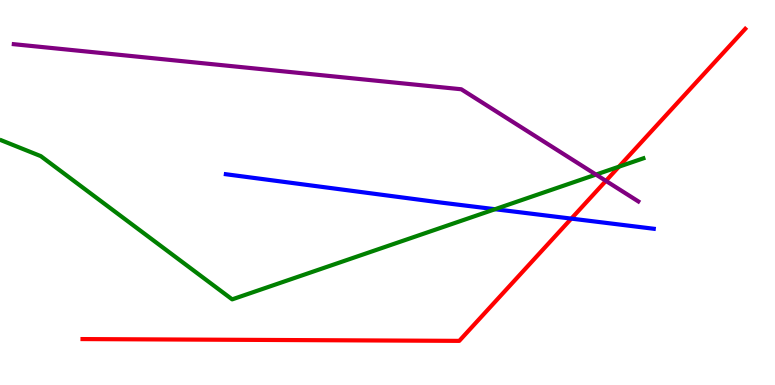[{'lines': ['blue', 'red'], 'intersections': [{'x': 7.37, 'y': 4.32}]}, {'lines': ['green', 'red'], 'intersections': [{'x': 7.99, 'y': 5.67}]}, {'lines': ['purple', 'red'], 'intersections': [{'x': 7.82, 'y': 5.3}]}, {'lines': ['blue', 'green'], 'intersections': [{'x': 6.39, 'y': 4.57}]}, {'lines': ['blue', 'purple'], 'intersections': []}, {'lines': ['green', 'purple'], 'intersections': [{'x': 7.69, 'y': 5.47}]}]